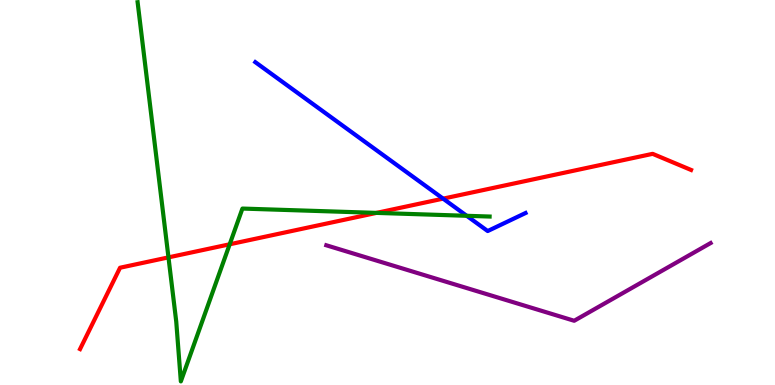[{'lines': ['blue', 'red'], 'intersections': [{'x': 5.72, 'y': 4.84}]}, {'lines': ['green', 'red'], 'intersections': [{'x': 2.17, 'y': 3.31}, {'x': 2.96, 'y': 3.66}, {'x': 4.86, 'y': 4.47}]}, {'lines': ['purple', 'red'], 'intersections': []}, {'lines': ['blue', 'green'], 'intersections': [{'x': 6.02, 'y': 4.39}]}, {'lines': ['blue', 'purple'], 'intersections': []}, {'lines': ['green', 'purple'], 'intersections': []}]